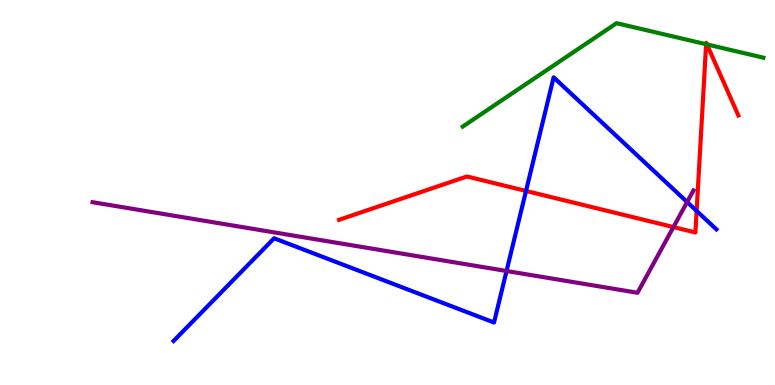[{'lines': ['blue', 'red'], 'intersections': [{'x': 6.79, 'y': 5.04}, {'x': 8.99, 'y': 4.52}]}, {'lines': ['green', 'red'], 'intersections': [{'x': 9.11, 'y': 8.85}, {'x': 9.12, 'y': 8.85}]}, {'lines': ['purple', 'red'], 'intersections': [{'x': 8.69, 'y': 4.1}]}, {'lines': ['blue', 'green'], 'intersections': []}, {'lines': ['blue', 'purple'], 'intersections': [{'x': 6.54, 'y': 2.96}, {'x': 8.87, 'y': 4.75}]}, {'lines': ['green', 'purple'], 'intersections': []}]